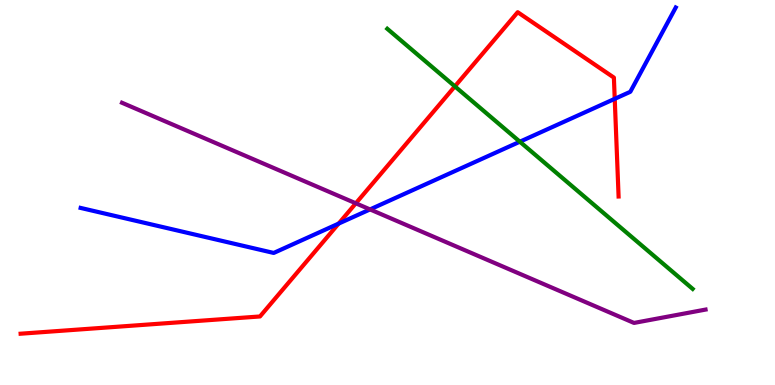[{'lines': ['blue', 'red'], 'intersections': [{'x': 4.37, 'y': 4.19}, {'x': 7.93, 'y': 7.43}]}, {'lines': ['green', 'red'], 'intersections': [{'x': 5.87, 'y': 7.76}]}, {'lines': ['purple', 'red'], 'intersections': [{'x': 4.59, 'y': 4.72}]}, {'lines': ['blue', 'green'], 'intersections': [{'x': 6.71, 'y': 6.32}]}, {'lines': ['blue', 'purple'], 'intersections': [{'x': 4.77, 'y': 4.56}]}, {'lines': ['green', 'purple'], 'intersections': []}]